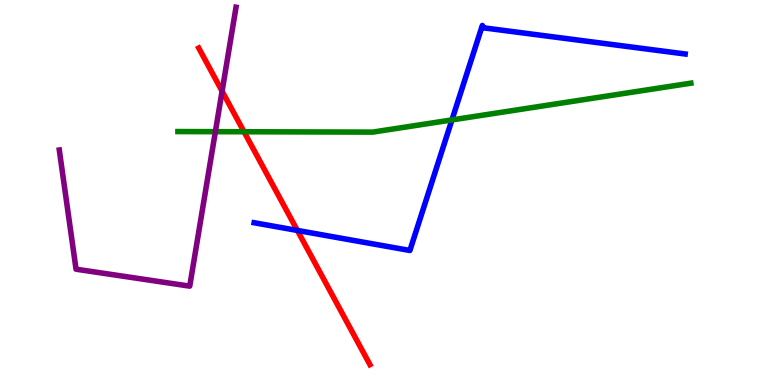[{'lines': ['blue', 'red'], 'intersections': [{'x': 3.84, 'y': 4.01}]}, {'lines': ['green', 'red'], 'intersections': [{'x': 3.15, 'y': 6.58}]}, {'lines': ['purple', 'red'], 'intersections': [{'x': 2.87, 'y': 7.63}]}, {'lines': ['blue', 'green'], 'intersections': [{'x': 5.83, 'y': 6.89}]}, {'lines': ['blue', 'purple'], 'intersections': []}, {'lines': ['green', 'purple'], 'intersections': [{'x': 2.78, 'y': 6.58}]}]